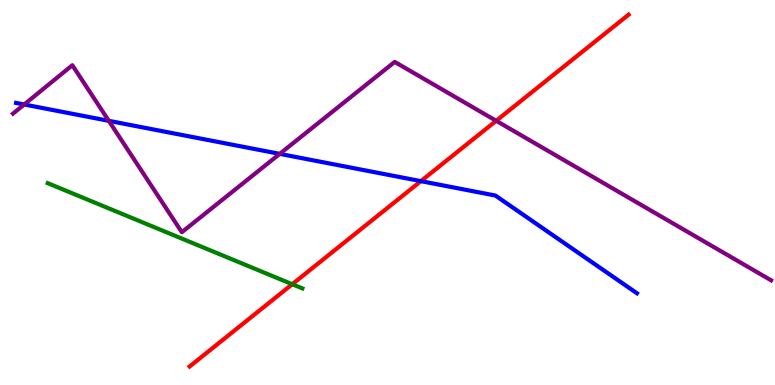[{'lines': ['blue', 'red'], 'intersections': [{'x': 5.43, 'y': 5.29}]}, {'lines': ['green', 'red'], 'intersections': [{'x': 3.77, 'y': 2.62}]}, {'lines': ['purple', 'red'], 'intersections': [{'x': 6.4, 'y': 6.86}]}, {'lines': ['blue', 'green'], 'intersections': []}, {'lines': ['blue', 'purple'], 'intersections': [{'x': 0.312, 'y': 7.29}, {'x': 1.4, 'y': 6.86}, {'x': 3.61, 'y': 6.0}]}, {'lines': ['green', 'purple'], 'intersections': []}]